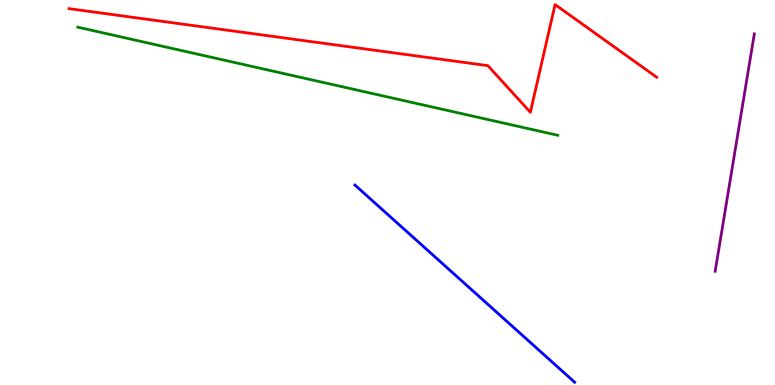[{'lines': ['blue', 'red'], 'intersections': []}, {'lines': ['green', 'red'], 'intersections': []}, {'lines': ['purple', 'red'], 'intersections': []}, {'lines': ['blue', 'green'], 'intersections': []}, {'lines': ['blue', 'purple'], 'intersections': []}, {'lines': ['green', 'purple'], 'intersections': []}]